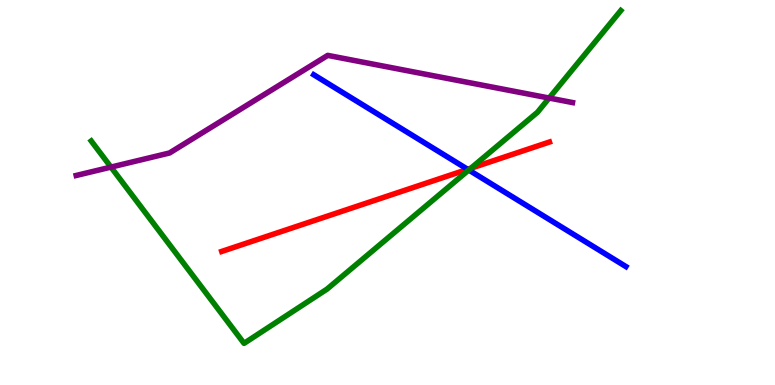[{'lines': ['blue', 'red'], 'intersections': [{'x': 6.03, 'y': 5.6}]}, {'lines': ['green', 'red'], 'intersections': [{'x': 6.08, 'y': 5.63}]}, {'lines': ['purple', 'red'], 'intersections': []}, {'lines': ['blue', 'green'], 'intersections': [{'x': 6.05, 'y': 5.58}]}, {'lines': ['blue', 'purple'], 'intersections': []}, {'lines': ['green', 'purple'], 'intersections': [{'x': 1.43, 'y': 5.66}, {'x': 7.09, 'y': 7.45}]}]